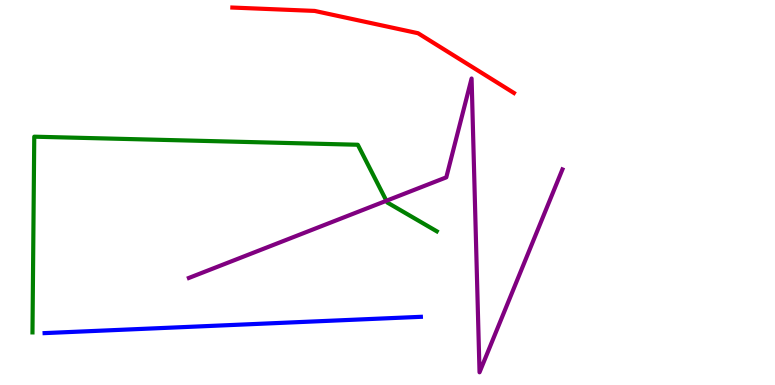[{'lines': ['blue', 'red'], 'intersections': []}, {'lines': ['green', 'red'], 'intersections': []}, {'lines': ['purple', 'red'], 'intersections': []}, {'lines': ['blue', 'green'], 'intersections': []}, {'lines': ['blue', 'purple'], 'intersections': []}, {'lines': ['green', 'purple'], 'intersections': [{'x': 4.99, 'y': 4.79}]}]